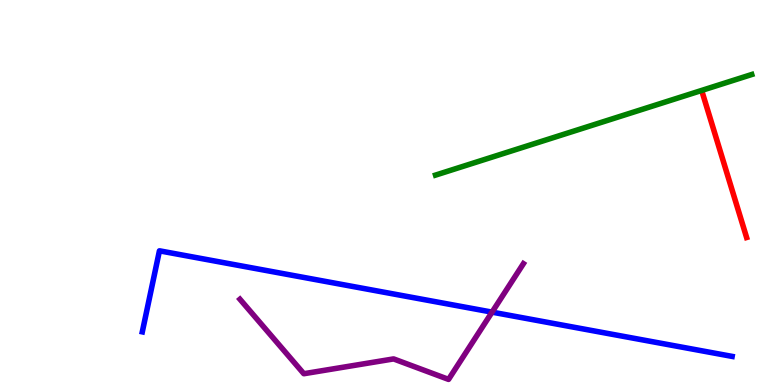[{'lines': ['blue', 'red'], 'intersections': []}, {'lines': ['green', 'red'], 'intersections': []}, {'lines': ['purple', 'red'], 'intersections': []}, {'lines': ['blue', 'green'], 'intersections': []}, {'lines': ['blue', 'purple'], 'intersections': [{'x': 6.35, 'y': 1.89}]}, {'lines': ['green', 'purple'], 'intersections': []}]